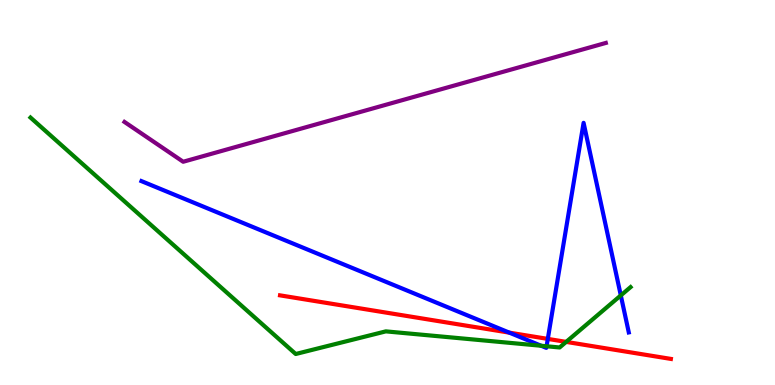[{'lines': ['blue', 'red'], 'intersections': [{'x': 6.57, 'y': 1.36}, {'x': 7.07, 'y': 1.2}]}, {'lines': ['green', 'red'], 'intersections': [{'x': 7.31, 'y': 1.12}]}, {'lines': ['purple', 'red'], 'intersections': []}, {'lines': ['blue', 'green'], 'intersections': [{'x': 6.98, 'y': 1.02}, {'x': 7.05, 'y': 1.01}, {'x': 8.01, 'y': 2.33}]}, {'lines': ['blue', 'purple'], 'intersections': []}, {'lines': ['green', 'purple'], 'intersections': []}]